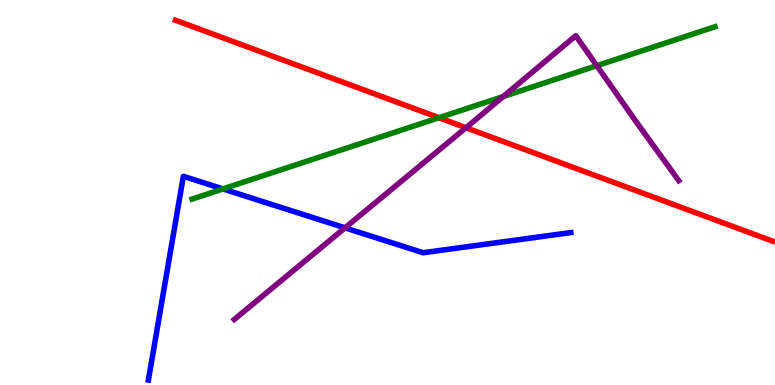[{'lines': ['blue', 'red'], 'intersections': []}, {'lines': ['green', 'red'], 'intersections': [{'x': 5.66, 'y': 6.94}]}, {'lines': ['purple', 'red'], 'intersections': [{'x': 6.01, 'y': 6.68}]}, {'lines': ['blue', 'green'], 'intersections': [{'x': 2.88, 'y': 5.09}]}, {'lines': ['blue', 'purple'], 'intersections': [{'x': 4.45, 'y': 4.08}]}, {'lines': ['green', 'purple'], 'intersections': [{'x': 6.49, 'y': 7.49}, {'x': 7.7, 'y': 8.29}]}]